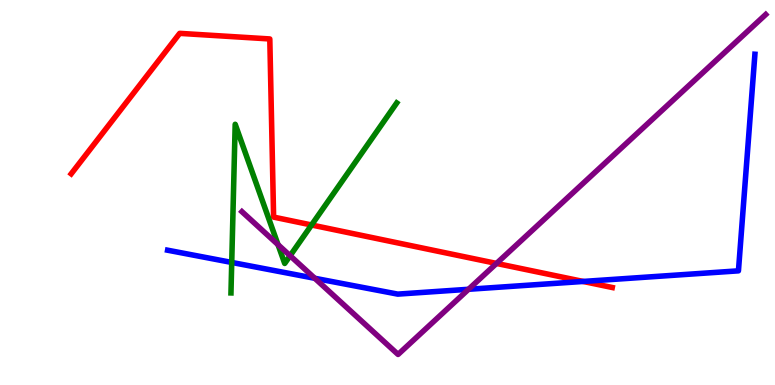[{'lines': ['blue', 'red'], 'intersections': [{'x': 7.52, 'y': 2.69}]}, {'lines': ['green', 'red'], 'intersections': [{'x': 4.02, 'y': 4.16}]}, {'lines': ['purple', 'red'], 'intersections': [{'x': 6.41, 'y': 3.16}]}, {'lines': ['blue', 'green'], 'intersections': [{'x': 2.99, 'y': 3.18}]}, {'lines': ['blue', 'purple'], 'intersections': [{'x': 4.06, 'y': 2.77}, {'x': 6.05, 'y': 2.49}]}, {'lines': ['green', 'purple'], 'intersections': [{'x': 3.59, 'y': 3.65}, {'x': 3.74, 'y': 3.36}]}]